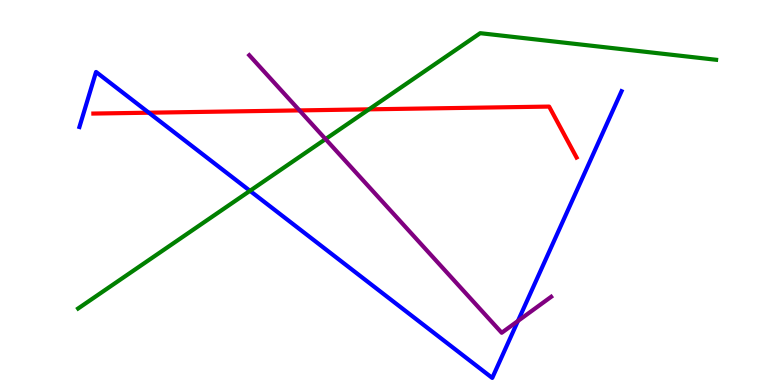[{'lines': ['blue', 'red'], 'intersections': [{'x': 1.92, 'y': 7.07}]}, {'lines': ['green', 'red'], 'intersections': [{'x': 4.76, 'y': 7.16}]}, {'lines': ['purple', 'red'], 'intersections': [{'x': 3.86, 'y': 7.13}]}, {'lines': ['blue', 'green'], 'intersections': [{'x': 3.23, 'y': 5.04}]}, {'lines': ['blue', 'purple'], 'intersections': [{'x': 6.68, 'y': 1.66}]}, {'lines': ['green', 'purple'], 'intersections': [{'x': 4.2, 'y': 6.39}]}]